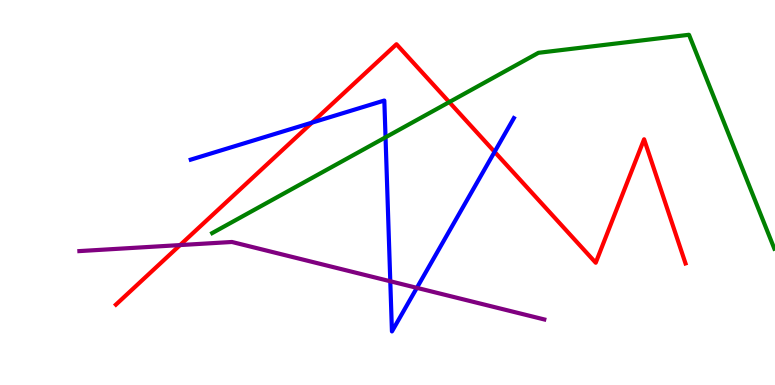[{'lines': ['blue', 'red'], 'intersections': [{'x': 4.03, 'y': 6.82}, {'x': 6.38, 'y': 6.06}]}, {'lines': ['green', 'red'], 'intersections': [{'x': 5.8, 'y': 7.35}]}, {'lines': ['purple', 'red'], 'intersections': [{'x': 2.32, 'y': 3.63}]}, {'lines': ['blue', 'green'], 'intersections': [{'x': 4.97, 'y': 6.43}]}, {'lines': ['blue', 'purple'], 'intersections': [{'x': 5.04, 'y': 2.69}, {'x': 5.38, 'y': 2.52}]}, {'lines': ['green', 'purple'], 'intersections': []}]